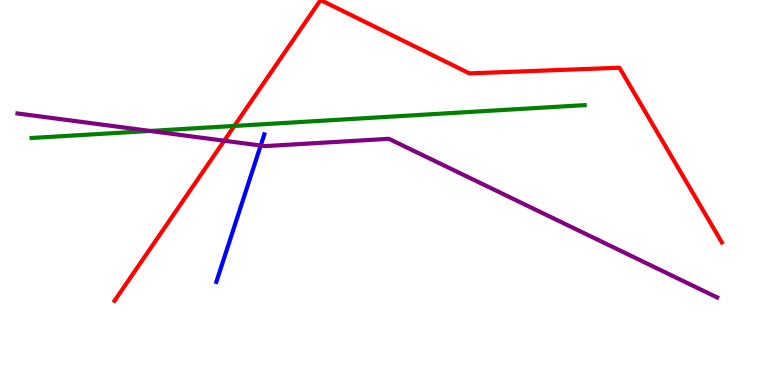[{'lines': ['blue', 'red'], 'intersections': []}, {'lines': ['green', 'red'], 'intersections': [{'x': 3.02, 'y': 6.73}]}, {'lines': ['purple', 'red'], 'intersections': [{'x': 2.89, 'y': 6.34}]}, {'lines': ['blue', 'green'], 'intersections': []}, {'lines': ['blue', 'purple'], 'intersections': [{'x': 3.36, 'y': 6.22}]}, {'lines': ['green', 'purple'], 'intersections': [{'x': 1.94, 'y': 6.6}]}]